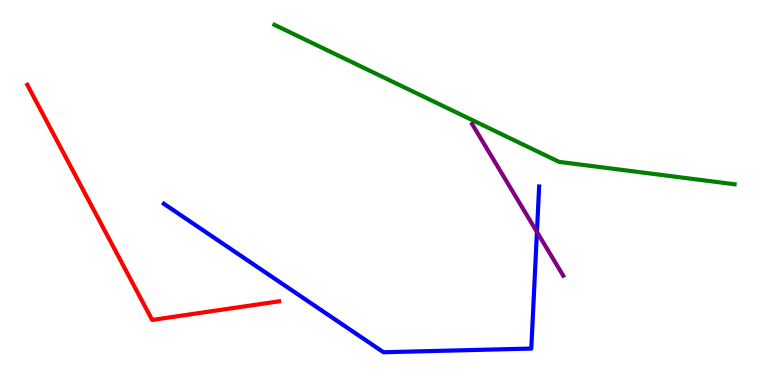[{'lines': ['blue', 'red'], 'intersections': []}, {'lines': ['green', 'red'], 'intersections': []}, {'lines': ['purple', 'red'], 'intersections': []}, {'lines': ['blue', 'green'], 'intersections': []}, {'lines': ['blue', 'purple'], 'intersections': [{'x': 6.93, 'y': 3.98}]}, {'lines': ['green', 'purple'], 'intersections': []}]